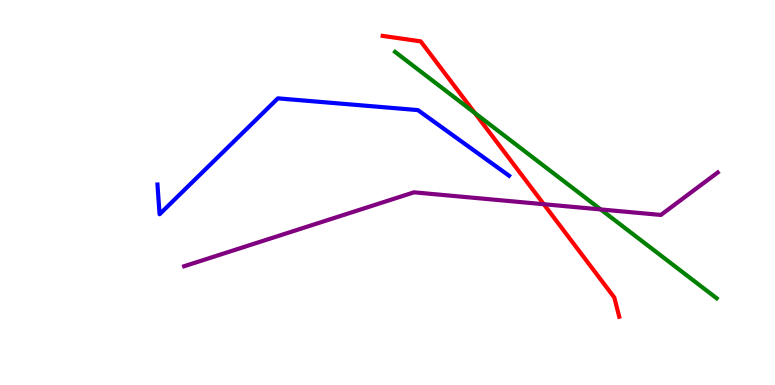[{'lines': ['blue', 'red'], 'intersections': []}, {'lines': ['green', 'red'], 'intersections': [{'x': 6.13, 'y': 7.06}]}, {'lines': ['purple', 'red'], 'intersections': [{'x': 7.02, 'y': 4.7}]}, {'lines': ['blue', 'green'], 'intersections': []}, {'lines': ['blue', 'purple'], 'intersections': []}, {'lines': ['green', 'purple'], 'intersections': [{'x': 7.75, 'y': 4.56}]}]